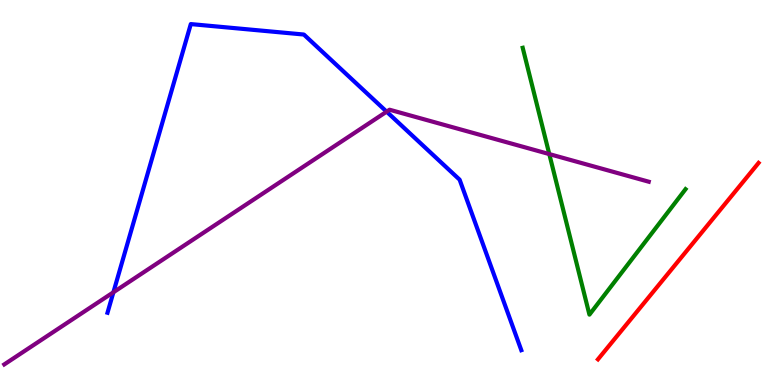[{'lines': ['blue', 'red'], 'intersections': []}, {'lines': ['green', 'red'], 'intersections': []}, {'lines': ['purple', 'red'], 'intersections': []}, {'lines': ['blue', 'green'], 'intersections': []}, {'lines': ['blue', 'purple'], 'intersections': [{'x': 1.46, 'y': 2.41}, {'x': 4.99, 'y': 7.1}]}, {'lines': ['green', 'purple'], 'intersections': [{'x': 7.09, 'y': 6.0}]}]